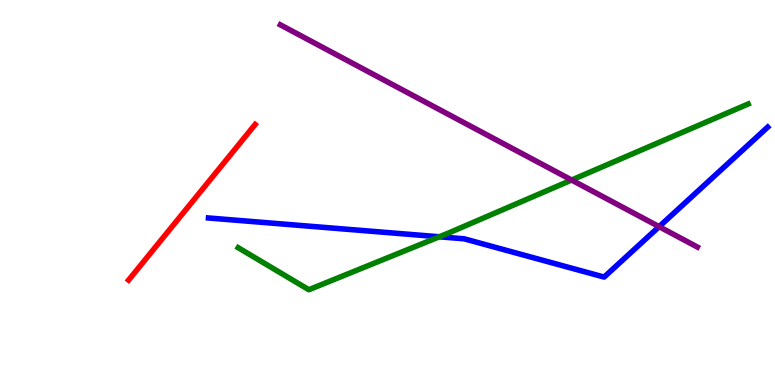[{'lines': ['blue', 'red'], 'intersections': []}, {'lines': ['green', 'red'], 'intersections': []}, {'lines': ['purple', 'red'], 'intersections': []}, {'lines': ['blue', 'green'], 'intersections': [{'x': 5.67, 'y': 3.85}]}, {'lines': ['blue', 'purple'], 'intersections': [{'x': 8.5, 'y': 4.11}]}, {'lines': ['green', 'purple'], 'intersections': [{'x': 7.38, 'y': 5.32}]}]